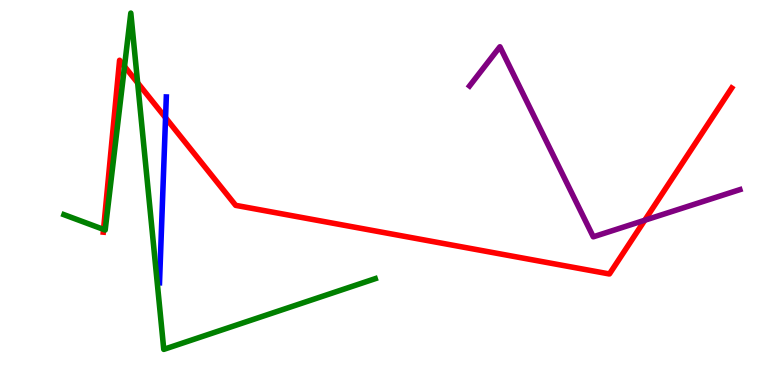[{'lines': ['blue', 'red'], 'intersections': [{'x': 2.14, 'y': 6.94}]}, {'lines': ['green', 'red'], 'intersections': [{'x': 1.34, 'y': 4.04}, {'x': 1.61, 'y': 8.27}, {'x': 1.78, 'y': 7.85}]}, {'lines': ['purple', 'red'], 'intersections': [{'x': 8.32, 'y': 4.28}]}, {'lines': ['blue', 'green'], 'intersections': []}, {'lines': ['blue', 'purple'], 'intersections': []}, {'lines': ['green', 'purple'], 'intersections': []}]